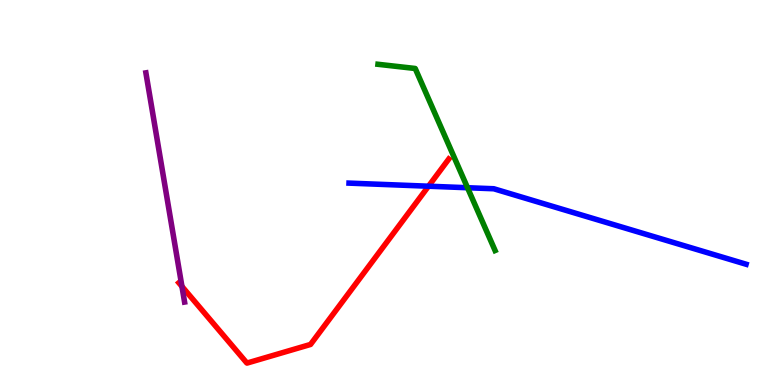[{'lines': ['blue', 'red'], 'intersections': [{'x': 5.53, 'y': 5.16}]}, {'lines': ['green', 'red'], 'intersections': []}, {'lines': ['purple', 'red'], 'intersections': [{'x': 2.35, 'y': 2.56}]}, {'lines': ['blue', 'green'], 'intersections': [{'x': 6.03, 'y': 5.12}]}, {'lines': ['blue', 'purple'], 'intersections': []}, {'lines': ['green', 'purple'], 'intersections': []}]